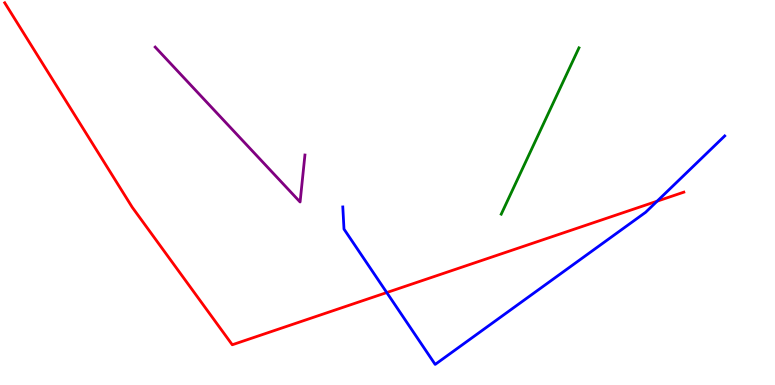[{'lines': ['blue', 'red'], 'intersections': [{'x': 4.99, 'y': 2.4}, {'x': 8.48, 'y': 4.77}]}, {'lines': ['green', 'red'], 'intersections': []}, {'lines': ['purple', 'red'], 'intersections': []}, {'lines': ['blue', 'green'], 'intersections': []}, {'lines': ['blue', 'purple'], 'intersections': []}, {'lines': ['green', 'purple'], 'intersections': []}]